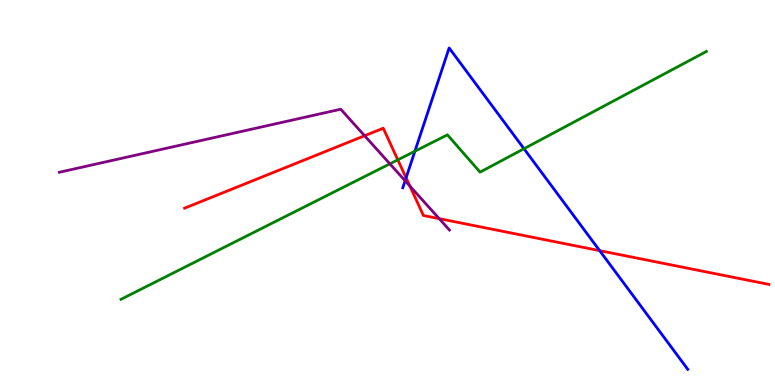[{'lines': ['blue', 'red'], 'intersections': [{'x': 5.24, 'y': 5.38}, {'x': 7.74, 'y': 3.49}]}, {'lines': ['green', 'red'], 'intersections': [{'x': 5.13, 'y': 5.85}]}, {'lines': ['purple', 'red'], 'intersections': [{'x': 4.7, 'y': 6.47}, {'x': 5.29, 'y': 5.17}, {'x': 5.67, 'y': 4.32}]}, {'lines': ['blue', 'green'], 'intersections': [{'x': 5.35, 'y': 6.07}, {'x': 6.76, 'y': 6.14}]}, {'lines': ['blue', 'purple'], 'intersections': [{'x': 5.23, 'y': 5.3}]}, {'lines': ['green', 'purple'], 'intersections': [{'x': 5.03, 'y': 5.74}]}]